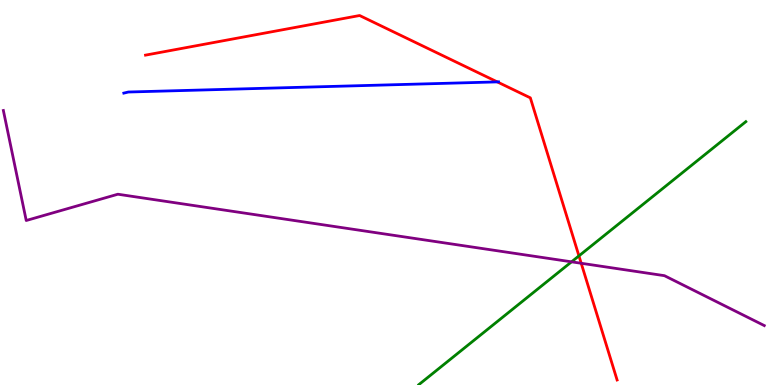[{'lines': ['blue', 'red'], 'intersections': [{'x': 6.42, 'y': 7.87}]}, {'lines': ['green', 'red'], 'intersections': [{'x': 7.47, 'y': 3.35}]}, {'lines': ['purple', 'red'], 'intersections': [{'x': 7.5, 'y': 3.16}]}, {'lines': ['blue', 'green'], 'intersections': []}, {'lines': ['blue', 'purple'], 'intersections': []}, {'lines': ['green', 'purple'], 'intersections': [{'x': 7.37, 'y': 3.2}]}]